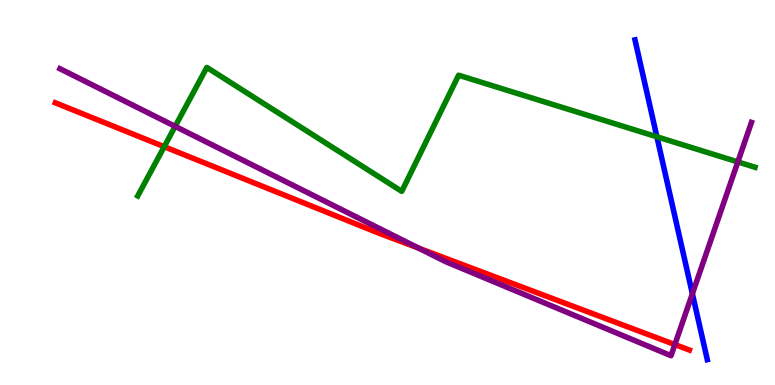[{'lines': ['blue', 'red'], 'intersections': []}, {'lines': ['green', 'red'], 'intersections': [{'x': 2.12, 'y': 6.19}]}, {'lines': ['purple', 'red'], 'intersections': [{'x': 5.4, 'y': 3.55}, {'x': 8.71, 'y': 1.05}]}, {'lines': ['blue', 'green'], 'intersections': [{'x': 8.48, 'y': 6.45}]}, {'lines': ['blue', 'purple'], 'intersections': [{'x': 8.93, 'y': 2.37}]}, {'lines': ['green', 'purple'], 'intersections': [{'x': 2.26, 'y': 6.72}, {'x': 9.52, 'y': 5.79}]}]